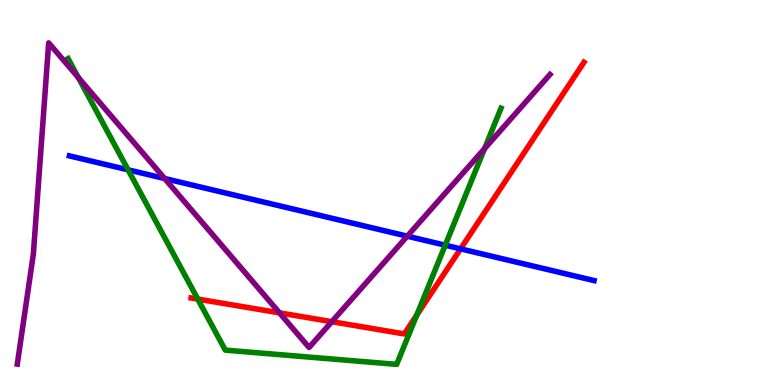[{'lines': ['blue', 'red'], 'intersections': [{'x': 5.94, 'y': 3.54}]}, {'lines': ['green', 'red'], 'intersections': [{'x': 2.55, 'y': 2.23}, {'x': 5.38, 'y': 1.82}]}, {'lines': ['purple', 'red'], 'intersections': [{'x': 3.61, 'y': 1.87}, {'x': 4.28, 'y': 1.64}]}, {'lines': ['blue', 'green'], 'intersections': [{'x': 1.65, 'y': 5.59}, {'x': 5.74, 'y': 3.63}]}, {'lines': ['blue', 'purple'], 'intersections': [{'x': 2.12, 'y': 5.36}, {'x': 5.26, 'y': 3.87}]}, {'lines': ['green', 'purple'], 'intersections': [{'x': 1.01, 'y': 7.99}, {'x': 6.25, 'y': 6.14}]}]